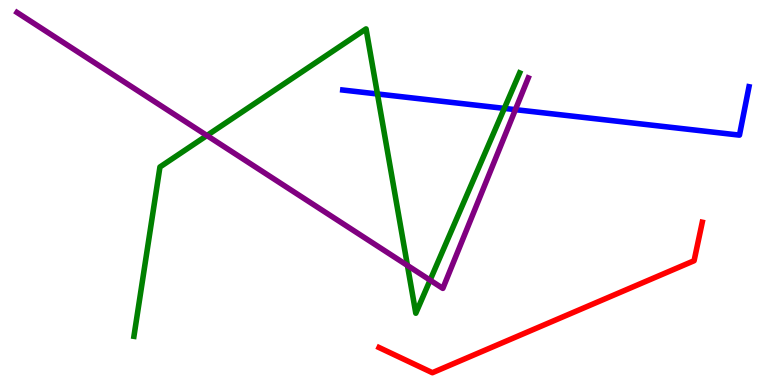[{'lines': ['blue', 'red'], 'intersections': []}, {'lines': ['green', 'red'], 'intersections': []}, {'lines': ['purple', 'red'], 'intersections': []}, {'lines': ['blue', 'green'], 'intersections': [{'x': 4.87, 'y': 7.56}, {'x': 6.51, 'y': 7.18}]}, {'lines': ['blue', 'purple'], 'intersections': [{'x': 6.65, 'y': 7.15}]}, {'lines': ['green', 'purple'], 'intersections': [{'x': 2.67, 'y': 6.48}, {'x': 5.26, 'y': 3.1}, {'x': 5.55, 'y': 2.72}]}]